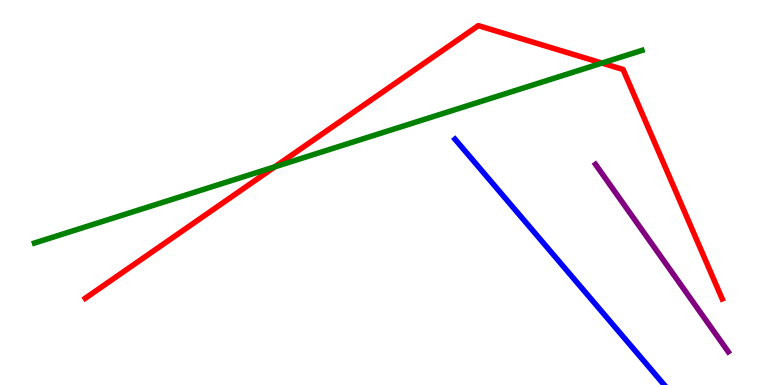[{'lines': ['blue', 'red'], 'intersections': []}, {'lines': ['green', 'red'], 'intersections': [{'x': 3.55, 'y': 5.67}, {'x': 7.77, 'y': 8.36}]}, {'lines': ['purple', 'red'], 'intersections': []}, {'lines': ['blue', 'green'], 'intersections': []}, {'lines': ['blue', 'purple'], 'intersections': []}, {'lines': ['green', 'purple'], 'intersections': []}]